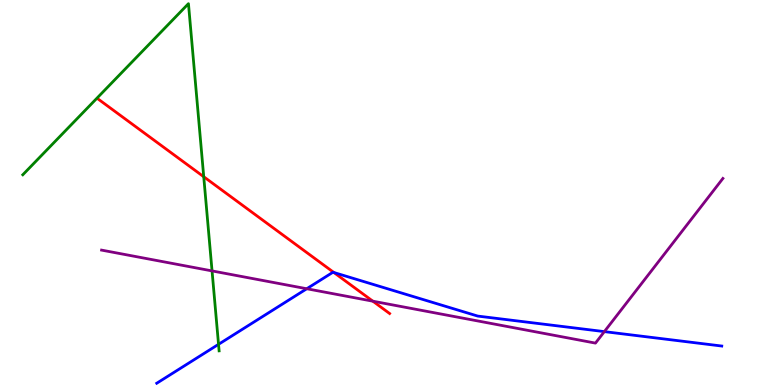[{'lines': ['blue', 'red'], 'intersections': [{'x': 4.31, 'y': 2.92}]}, {'lines': ['green', 'red'], 'intersections': [{'x': 2.63, 'y': 5.41}]}, {'lines': ['purple', 'red'], 'intersections': [{'x': 4.81, 'y': 2.18}]}, {'lines': ['blue', 'green'], 'intersections': [{'x': 2.82, 'y': 1.06}]}, {'lines': ['blue', 'purple'], 'intersections': [{'x': 3.96, 'y': 2.5}, {'x': 7.8, 'y': 1.39}]}, {'lines': ['green', 'purple'], 'intersections': [{'x': 2.74, 'y': 2.96}]}]